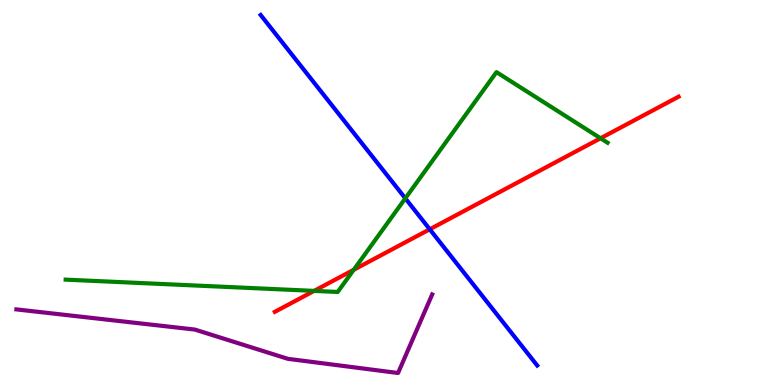[{'lines': ['blue', 'red'], 'intersections': [{'x': 5.55, 'y': 4.04}]}, {'lines': ['green', 'red'], 'intersections': [{'x': 4.05, 'y': 2.44}, {'x': 4.56, 'y': 2.99}, {'x': 7.75, 'y': 6.41}]}, {'lines': ['purple', 'red'], 'intersections': []}, {'lines': ['blue', 'green'], 'intersections': [{'x': 5.23, 'y': 4.85}]}, {'lines': ['blue', 'purple'], 'intersections': []}, {'lines': ['green', 'purple'], 'intersections': []}]